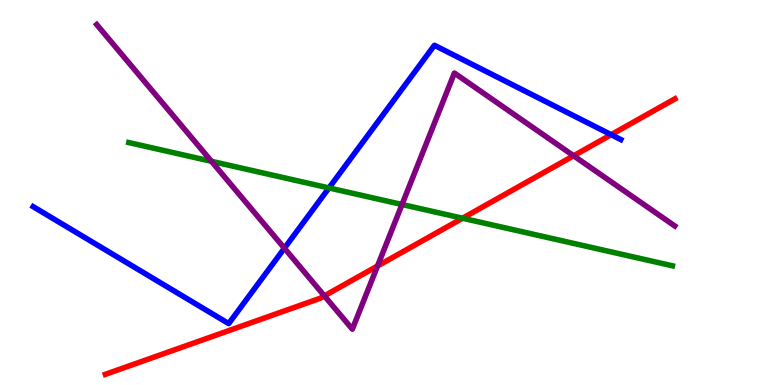[{'lines': ['blue', 'red'], 'intersections': [{'x': 7.89, 'y': 6.5}]}, {'lines': ['green', 'red'], 'intersections': [{'x': 5.97, 'y': 4.33}]}, {'lines': ['purple', 'red'], 'intersections': [{'x': 4.19, 'y': 2.32}, {'x': 4.87, 'y': 3.09}, {'x': 7.4, 'y': 5.95}]}, {'lines': ['blue', 'green'], 'intersections': [{'x': 4.24, 'y': 5.12}]}, {'lines': ['blue', 'purple'], 'intersections': [{'x': 3.67, 'y': 3.55}]}, {'lines': ['green', 'purple'], 'intersections': [{'x': 2.73, 'y': 5.81}, {'x': 5.19, 'y': 4.69}]}]